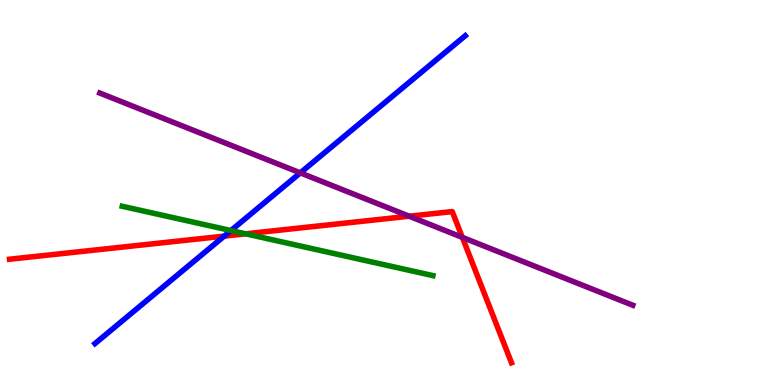[{'lines': ['blue', 'red'], 'intersections': [{'x': 2.89, 'y': 3.87}]}, {'lines': ['green', 'red'], 'intersections': [{'x': 3.17, 'y': 3.93}]}, {'lines': ['purple', 'red'], 'intersections': [{'x': 5.28, 'y': 4.38}, {'x': 5.97, 'y': 3.83}]}, {'lines': ['blue', 'green'], 'intersections': [{'x': 2.98, 'y': 4.01}]}, {'lines': ['blue', 'purple'], 'intersections': [{'x': 3.87, 'y': 5.51}]}, {'lines': ['green', 'purple'], 'intersections': []}]